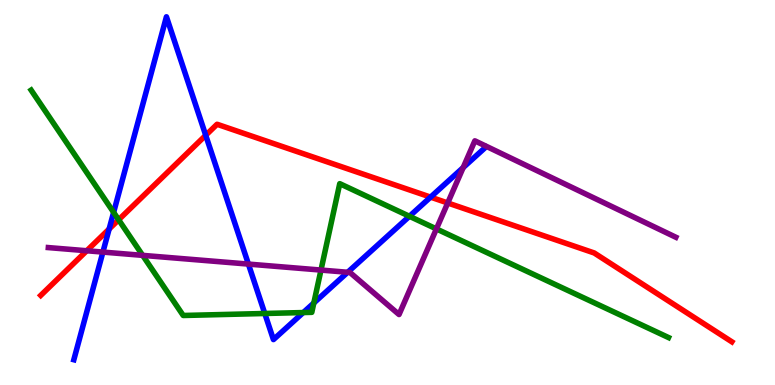[{'lines': ['blue', 'red'], 'intersections': [{'x': 1.41, 'y': 4.05}, {'x': 2.65, 'y': 6.49}, {'x': 5.56, 'y': 4.88}]}, {'lines': ['green', 'red'], 'intersections': [{'x': 1.53, 'y': 4.29}]}, {'lines': ['purple', 'red'], 'intersections': [{'x': 1.12, 'y': 3.49}, {'x': 5.78, 'y': 4.73}]}, {'lines': ['blue', 'green'], 'intersections': [{'x': 1.47, 'y': 4.48}, {'x': 3.42, 'y': 1.86}, {'x': 3.91, 'y': 1.88}, {'x': 4.05, 'y': 2.13}, {'x': 5.28, 'y': 4.38}]}, {'lines': ['blue', 'purple'], 'intersections': [{'x': 1.33, 'y': 3.45}, {'x': 3.21, 'y': 3.14}, {'x': 4.49, 'y': 2.93}, {'x': 5.98, 'y': 5.65}]}, {'lines': ['green', 'purple'], 'intersections': [{'x': 1.84, 'y': 3.37}, {'x': 4.14, 'y': 2.99}, {'x': 5.63, 'y': 4.05}]}]